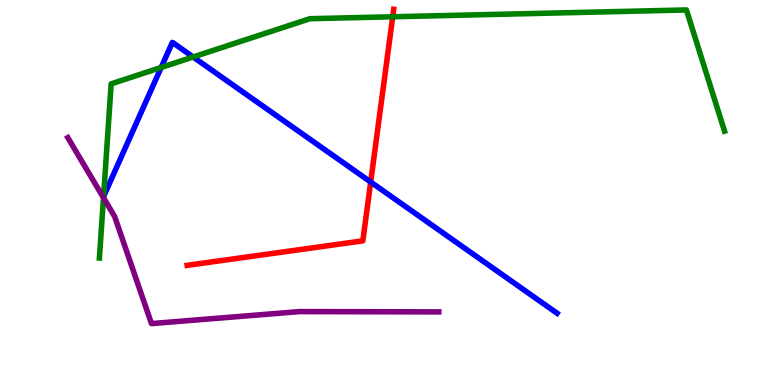[{'lines': ['blue', 'red'], 'intersections': [{'x': 4.78, 'y': 5.27}]}, {'lines': ['green', 'red'], 'intersections': [{'x': 5.07, 'y': 9.56}]}, {'lines': ['purple', 'red'], 'intersections': []}, {'lines': ['blue', 'green'], 'intersections': [{'x': 2.08, 'y': 8.25}, {'x': 2.49, 'y': 8.52}]}, {'lines': ['blue', 'purple'], 'intersections': []}, {'lines': ['green', 'purple'], 'intersections': [{'x': 1.34, 'y': 4.86}]}]